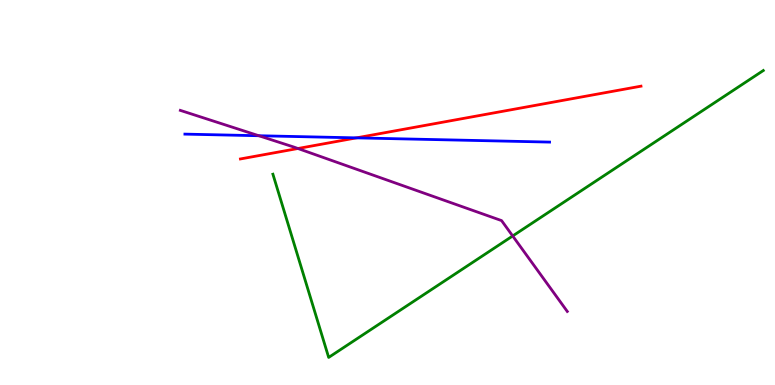[{'lines': ['blue', 'red'], 'intersections': [{'x': 4.6, 'y': 6.42}]}, {'lines': ['green', 'red'], 'intersections': []}, {'lines': ['purple', 'red'], 'intersections': [{'x': 3.84, 'y': 6.14}]}, {'lines': ['blue', 'green'], 'intersections': []}, {'lines': ['blue', 'purple'], 'intersections': [{'x': 3.34, 'y': 6.47}]}, {'lines': ['green', 'purple'], 'intersections': [{'x': 6.62, 'y': 3.87}]}]